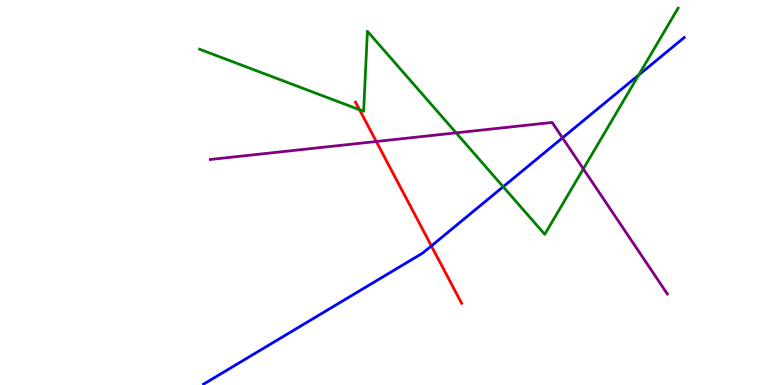[{'lines': ['blue', 'red'], 'intersections': [{'x': 5.57, 'y': 3.61}]}, {'lines': ['green', 'red'], 'intersections': [{'x': 4.64, 'y': 7.15}]}, {'lines': ['purple', 'red'], 'intersections': [{'x': 4.86, 'y': 6.32}]}, {'lines': ['blue', 'green'], 'intersections': [{'x': 6.49, 'y': 5.15}, {'x': 8.24, 'y': 8.05}]}, {'lines': ['blue', 'purple'], 'intersections': [{'x': 7.26, 'y': 6.42}]}, {'lines': ['green', 'purple'], 'intersections': [{'x': 5.89, 'y': 6.55}, {'x': 7.53, 'y': 5.61}]}]